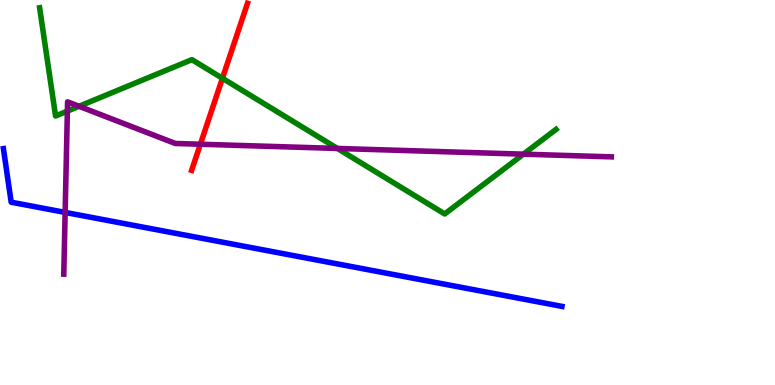[{'lines': ['blue', 'red'], 'intersections': []}, {'lines': ['green', 'red'], 'intersections': [{'x': 2.87, 'y': 7.97}]}, {'lines': ['purple', 'red'], 'intersections': [{'x': 2.59, 'y': 6.25}]}, {'lines': ['blue', 'green'], 'intersections': []}, {'lines': ['blue', 'purple'], 'intersections': [{'x': 0.841, 'y': 4.48}]}, {'lines': ['green', 'purple'], 'intersections': [{'x': 0.869, 'y': 7.11}, {'x': 1.02, 'y': 7.24}, {'x': 4.35, 'y': 6.14}, {'x': 6.75, 'y': 6.0}]}]